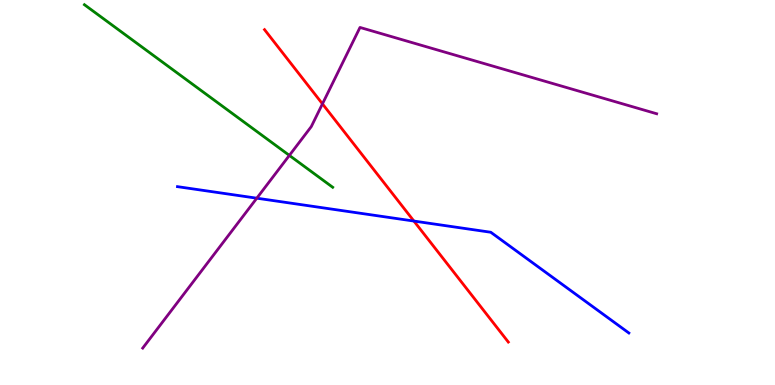[{'lines': ['blue', 'red'], 'intersections': [{'x': 5.34, 'y': 4.26}]}, {'lines': ['green', 'red'], 'intersections': []}, {'lines': ['purple', 'red'], 'intersections': [{'x': 4.16, 'y': 7.3}]}, {'lines': ['blue', 'green'], 'intersections': []}, {'lines': ['blue', 'purple'], 'intersections': [{'x': 3.31, 'y': 4.85}]}, {'lines': ['green', 'purple'], 'intersections': [{'x': 3.73, 'y': 5.96}]}]